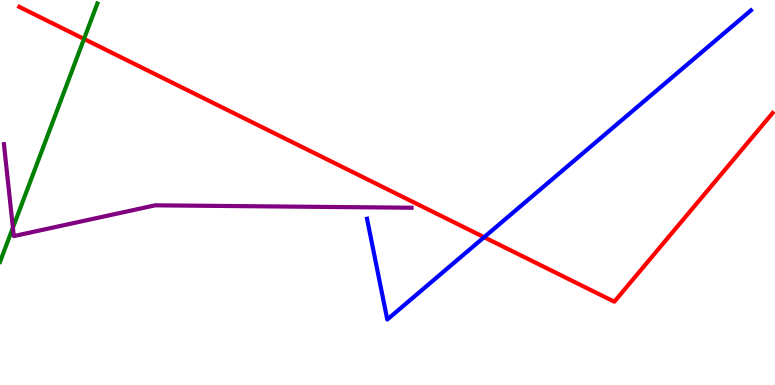[{'lines': ['blue', 'red'], 'intersections': [{'x': 6.25, 'y': 3.84}]}, {'lines': ['green', 'red'], 'intersections': [{'x': 1.08, 'y': 8.99}]}, {'lines': ['purple', 'red'], 'intersections': []}, {'lines': ['blue', 'green'], 'intersections': []}, {'lines': ['blue', 'purple'], 'intersections': []}, {'lines': ['green', 'purple'], 'intersections': [{'x': 0.167, 'y': 4.09}]}]